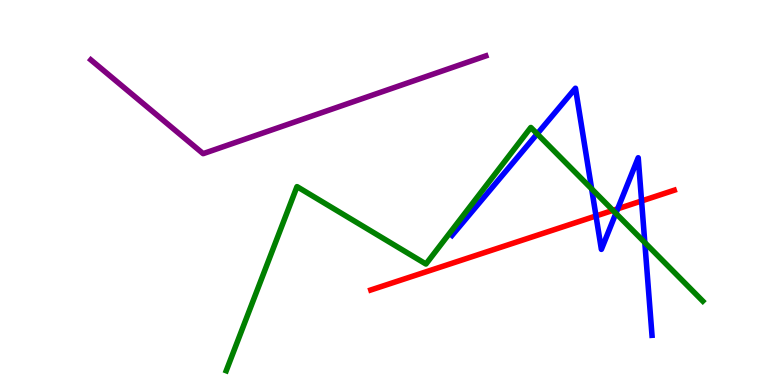[{'lines': ['blue', 'red'], 'intersections': [{'x': 7.69, 'y': 4.39}, {'x': 7.97, 'y': 4.58}, {'x': 8.28, 'y': 4.78}]}, {'lines': ['green', 'red'], 'intersections': [{'x': 7.91, 'y': 4.54}]}, {'lines': ['purple', 'red'], 'intersections': []}, {'lines': ['blue', 'green'], 'intersections': [{'x': 6.93, 'y': 6.52}, {'x': 7.63, 'y': 5.09}, {'x': 7.95, 'y': 4.46}, {'x': 8.32, 'y': 3.7}]}, {'lines': ['blue', 'purple'], 'intersections': []}, {'lines': ['green', 'purple'], 'intersections': []}]